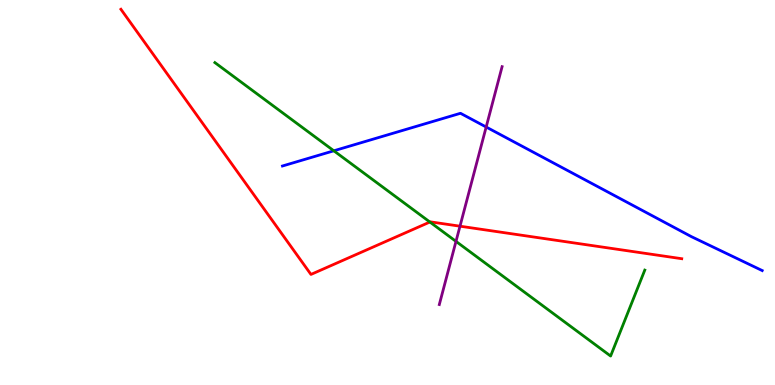[{'lines': ['blue', 'red'], 'intersections': []}, {'lines': ['green', 'red'], 'intersections': [{'x': 5.55, 'y': 4.23}]}, {'lines': ['purple', 'red'], 'intersections': [{'x': 5.94, 'y': 4.12}]}, {'lines': ['blue', 'green'], 'intersections': [{'x': 4.31, 'y': 6.08}]}, {'lines': ['blue', 'purple'], 'intersections': [{'x': 6.27, 'y': 6.7}]}, {'lines': ['green', 'purple'], 'intersections': [{'x': 5.88, 'y': 3.73}]}]